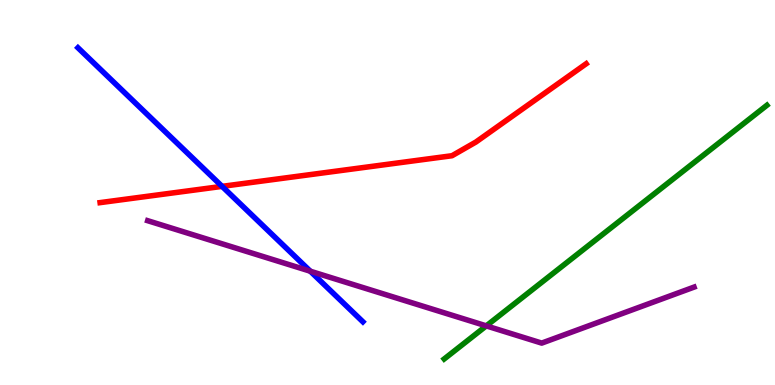[{'lines': ['blue', 'red'], 'intersections': [{'x': 2.87, 'y': 5.16}]}, {'lines': ['green', 'red'], 'intersections': []}, {'lines': ['purple', 'red'], 'intersections': []}, {'lines': ['blue', 'green'], 'intersections': []}, {'lines': ['blue', 'purple'], 'intersections': [{'x': 4.0, 'y': 2.96}]}, {'lines': ['green', 'purple'], 'intersections': [{'x': 6.27, 'y': 1.54}]}]